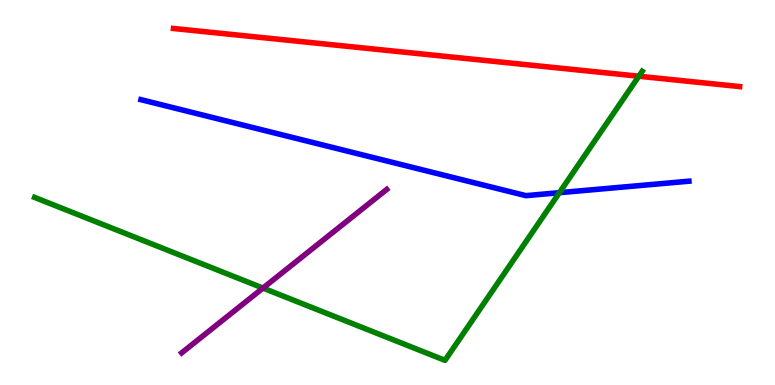[{'lines': ['blue', 'red'], 'intersections': []}, {'lines': ['green', 'red'], 'intersections': [{'x': 8.24, 'y': 8.02}]}, {'lines': ['purple', 'red'], 'intersections': []}, {'lines': ['blue', 'green'], 'intersections': [{'x': 7.22, 'y': 5.0}]}, {'lines': ['blue', 'purple'], 'intersections': []}, {'lines': ['green', 'purple'], 'intersections': [{'x': 3.39, 'y': 2.52}]}]